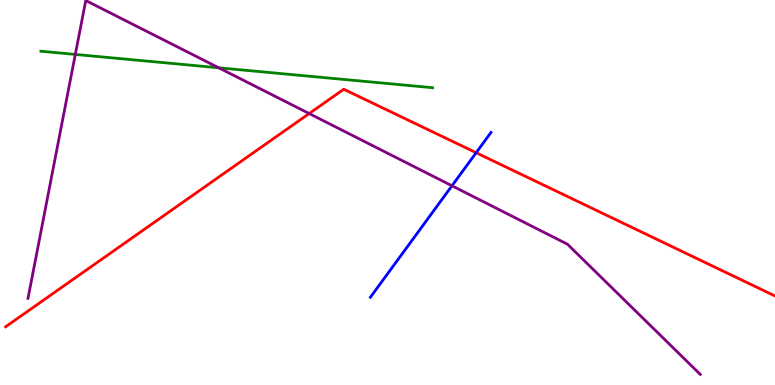[{'lines': ['blue', 'red'], 'intersections': [{'x': 6.14, 'y': 6.03}]}, {'lines': ['green', 'red'], 'intersections': []}, {'lines': ['purple', 'red'], 'intersections': [{'x': 3.99, 'y': 7.05}]}, {'lines': ['blue', 'green'], 'intersections': []}, {'lines': ['blue', 'purple'], 'intersections': [{'x': 5.83, 'y': 5.17}]}, {'lines': ['green', 'purple'], 'intersections': [{'x': 0.972, 'y': 8.59}, {'x': 2.82, 'y': 8.24}]}]